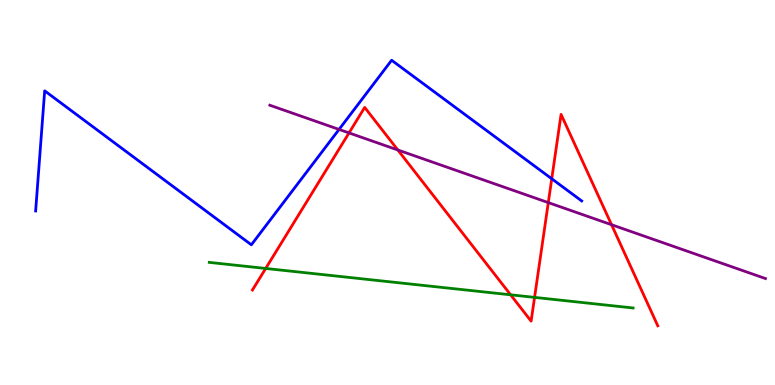[{'lines': ['blue', 'red'], 'intersections': [{'x': 7.12, 'y': 5.36}]}, {'lines': ['green', 'red'], 'intersections': [{'x': 3.43, 'y': 3.03}, {'x': 6.59, 'y': 2.34}, {'x': 6.9, 'y': 2.28}]}, {'lines': ['purple', 'red'], 'intersections': [{'x': 4.5, 'y': 6.55}, {'x': 5.13, 'y': 6.1}, {'x': 7.07, 'y': 4.74}, {'x': 7.89, 'y': 4.16}]}, {'lines': ['blue', 'green'], 'intersections': []}, {'lines': ['blue', 'purple'], 'intersections': [{'x': 4.37, 'y': 6.64}]}, {'lines': ['green', 'purple'], 'intersections': []}]